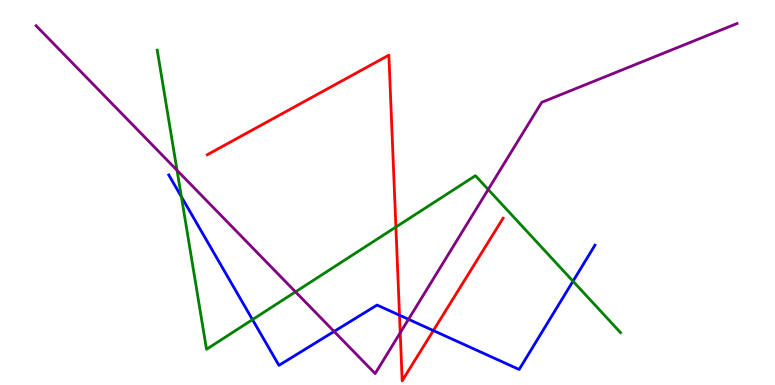[{'lines': ['blue', 'red'], 'intersections': [{'x': 5.15, 'y': 1.81}, {'x': 5.59, 'y': 1.41}]}, {'lines': ['green', 'red'], 'intersections': [{'x': 5.11, 'y': 4.1}]}, {'lines': ['purple', 'red'], 'intersections': [{'x': 5.16, 'y': 1.36}]}, {'lines': ['blue', 'green'], 'intersections': [{'x': 2.34, 'y': 4.89}, {'x': 3.26, 'y': 1.7}, {'x': 7.39, 'y': 2.7}]}, {'lines': ['blue', 'purple'], 'intersections': [{'x': 4.31, 'y': 1.39}, {'x': 5.27, 'y': 1.71}]}, {'lines': ['green', 'purple'], 'intersections': [{'x': 2.28, 'y': 5.58}, {'x': 3.81, 'y': 2.42}, {'x': 6.3, 'y': 5.08}]}]